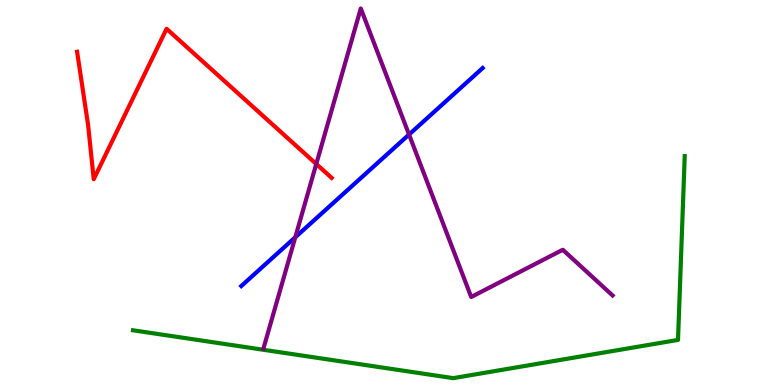[{'lines': ['blue', 'red'], 'intersections': []}, {'lines': ['green', 'red'], 'intersections': []}, {'lines': ['purple', 'red'], 'intersections': [{'x': 4.08, 'y': 5.74}]}, {'lines': ['blue', 'green'], 'intersections': []}, {'lines': ['blue', 'purple'], 'intersections': [{'x': 3.81, 'y': 3.84}, {'x': 5.28, 'y': 6.51}]}, {'lines': ['green', 'purple'], 'intersections': []}]